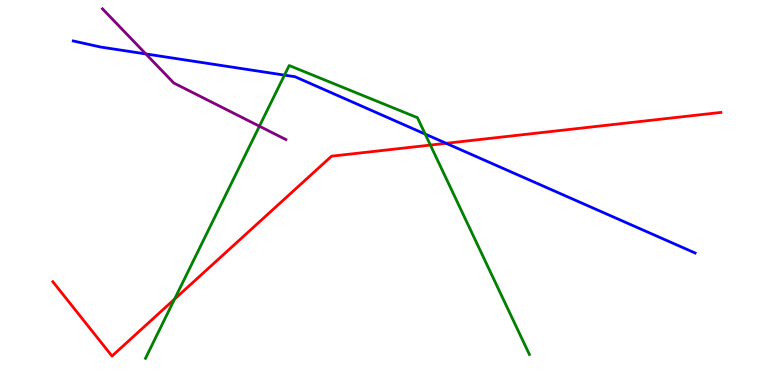[{'lines': ['blue', 'red'], 'intersections': [{'x': 5.76, 'y': 6.28}]}, {'lines': ['green', 'red'], 'intersections': [{'x': 2.25, 'y': 2.23}, {'x': 5.55, 'y': 6.23}]}, {'lines': ['purple', 'red'], 'intersections': []}, {'lines': ['blue', 'green'], 'intersections': [{'x': 3.67, 'y': 8.05}, {'x': 5.49, 'y': 6.52}]}, {'lines': ['blue', 'purple'], 'intersections': [{'x': 1.88, 'y': 8.6}]}, {'lines': ['green', 'purple'], 'intersections': [{'x': 3.35, 'y': 6.72}]}]